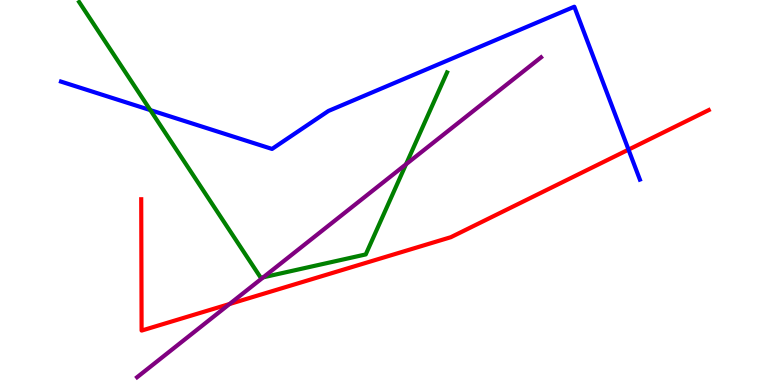[{'lines': ['blue', 'red'], 'intersections': [{'x': 8.11, 'y': 6.11}]}, {'lines': ['green', 'red'], 'intersections': []}, {'lines': ['purple', 'red'], 'intersections': [{'x': 2.96, 'y': 2.1}]}, {'lines': ['blue', 'green'], 'intersections': [{'x': 1.94, 'y': 7.14}]}, {'lines': ['blue', 'purple'], 'intersections': []}, {'lines': ['green', 'purple'], 'intersections': [{'x': 3.4, 'y': 2.8}, {'x': 5.24, 'y': 5.73}]}]